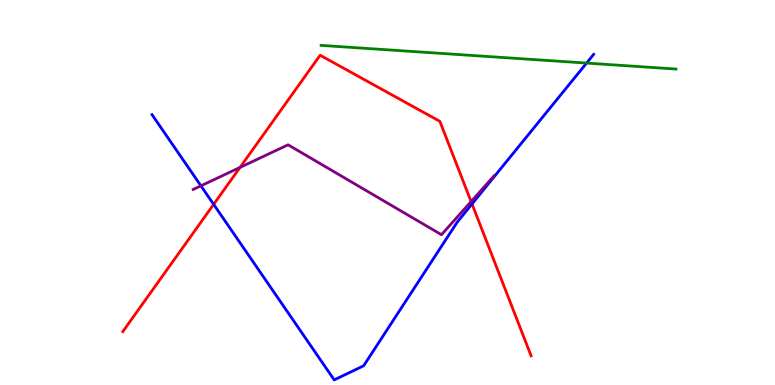[{'lines': ['blue', 'red'], 'intersections': [{'x': 2.76, 'y': 4.69}, {'x': 6.09, 'y': 4.7}]}, {'lines': ['green', 'red'], 'intersections': []}, {'lines': ['purple', 'red'], 'intersections': [{'x': 3.1, 'y': 5.65}, {'x': 6.08, 'y': 4.76}]}, {'lines': ['blue', 'green'], 'intersections': [{'x': 7.57, 'y': 8.36}]}, {'lines': ['blue', 'purple'], 'intersections': [{'x': 2.59, 'y': 5.17}]}, {'lines': ['green', 'purple'], 'intersections': []}]